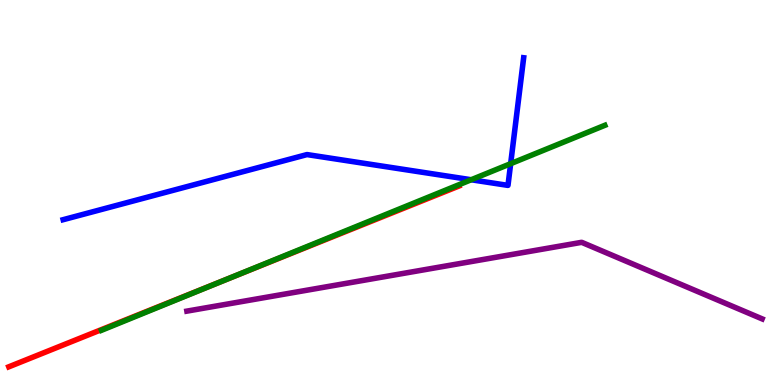[{'lines': ['blue', 'red'], 'intersections': []}, {'lines': ['green', 'red'], 'intersections': [{'x': 2.92, 'y': 2.74}]}, {'lines': ['purple', 'red'], 'intersections': []}, {'lines': ['blue', 'green'], 'intersections': [{'x': 6.08, 'y': 5.33}, {'x': 6.59, 'y': 5.75}]}, {'lines': ['blue', 'purple'], 'intersections': []}, {'lines': ['green', 'purple'], 'intersections': []}]